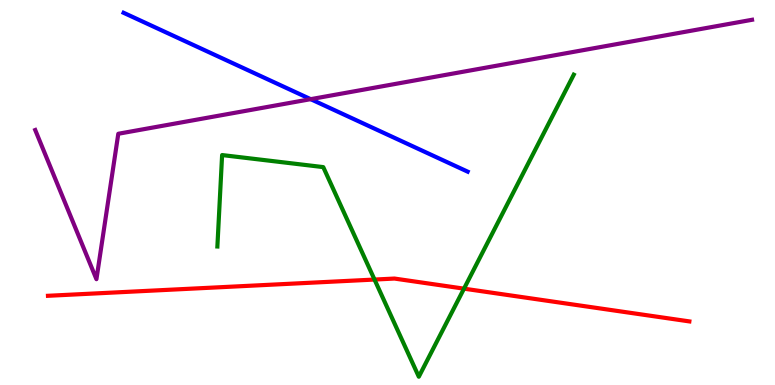[{'lines': ['blue', 'red'], 'intersections': []}, {'lines': ['green', 'red'], 'intersections': [{'x': 4.83, 'y': 2.74}, {'x': 5.99, 'y': 2.5}]}, {'lines': ['purple', 'red'], 'intersections': []}, {'lines': ['blue', 'green'], 'intersections': []}, {'lines': ['blue', 'purple'], 'intersections': [{'x': 4.01, 'y': 7.42}]}, {'lines': ['green', 'purple'], 'intersections': []}]